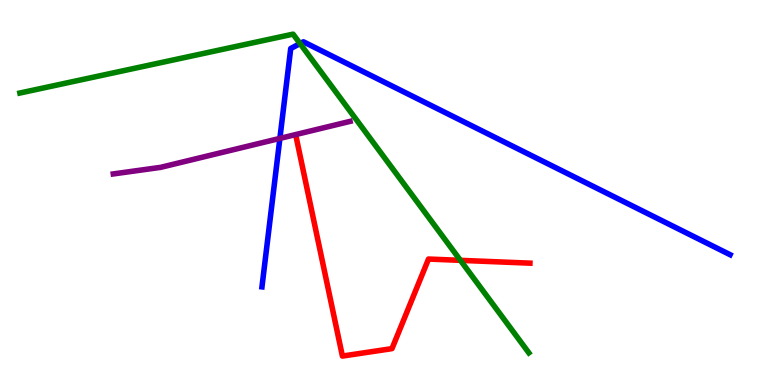[{'lines': ['blue', 'red'], 'intersections': []}, {'lines': ['green', 'red'], 'intersections': [{'x': 5.94, 'y': 3.24}]}, {'lines': ['purple', 'red'], 'intersections': []}, {'lines': ['blue', 'green'], 'intersections': [{'x': 3.87, 'y': 8.87}]}, {'lines': ['blue', 'purple'], 'intersections': [{'x': 3.61, 'y': 6.4}]}, {'lines': ['green', 'purple'], 'intersections': []}]